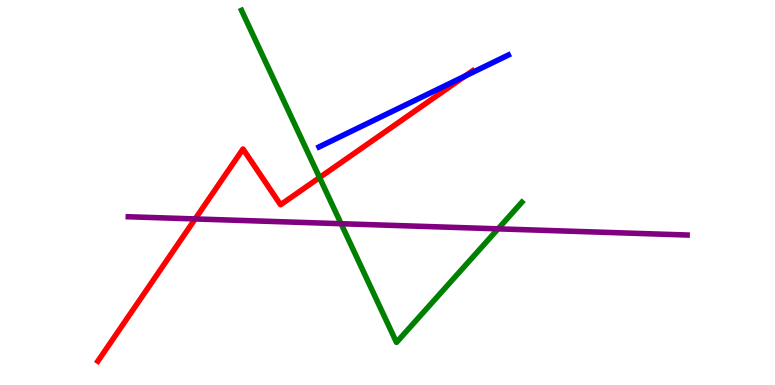[{'lines': ['blue', 'red'], 'intersections': [{'x': 6.0, 'y': 8.03}]}, {'lines': ['green', 'red'], 'intersections': [{'x': 4.12, 'y': 5.39}]}, {'lines': ['purple', 'red'], 'intersections': [{'x': 2.52, 'y': 4.31}]}, {'lines': ['blue', 'green'], 'intersections': []}, {'lines': ['blue', 'purple'], 'intersections': []}, {'lines': ['green', 'purple'], 'intersections': [{'x': 4.4, 'y': 4.19}, {'x': 6.43, 'y': 4.06}]}]